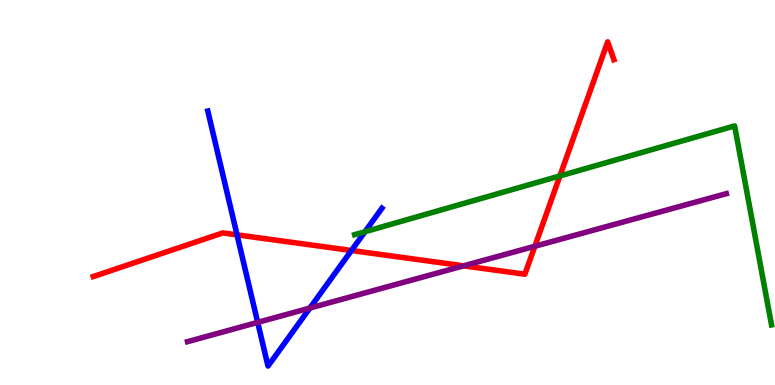[{'lines': ['blue', 'red'], 'intersections': [{'x': 3.06, 'y': 3.9}, {'x': 4.53, 'y': 3.49}]}, {'lines': ['green', 'red'], 'intersections': [{'x': 7.22, 'y': 5.43}]}, {'lines': ['purple', 'red'], 'intersections': [{'x': 5.98, 'y': 3.1}, {'x': 6.9, 'y': 3.6}]}, {'lines': ['blue', 'green'], 'intersections': [{'x': 4.71, 'y': 3.98}]}, {'lines': ['blue', 'purple'], 'intersections': [{'x': 3.33, 'y': 1.63}, {'x': 4.0, 'y': 2.0}]}, {'lines': ['green', 'purple'], 'intersections': []}]